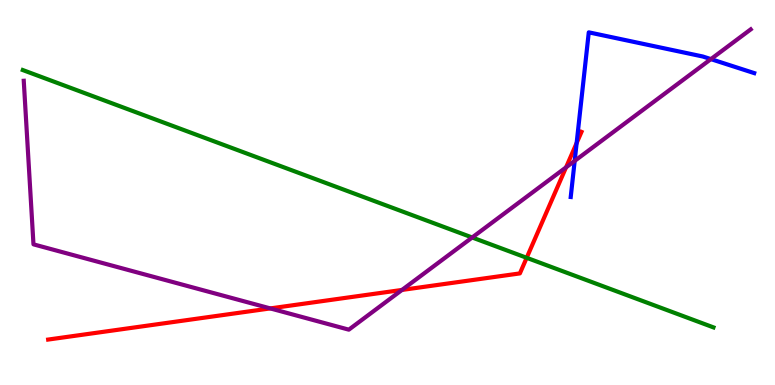[{'lines': ['blue', 'red'], 'intersections': [{'x': 7.44, 'y': 6.29}]}, {'lines': ['green', 'red'], 'intersections': [{'x': 6.8, 'y': 3.3}]}, {'lines': ['purple', 'red'], 'intersections': [{'x': 3.49, 'y': 1.99}, {'x': 5.19, 'y': 2.47}, {'x': 7.3, 'y': 5.65}]}, {'lines': ['blue', 'green'], 'intersections': []}, {'lines': ['blue', 'purple'], 'intersections': [{'x': 7.42, 'y': 5.82}, {'x': 9.17, 'y': 8.46}]}, {'lines': ['green', 'purple'], 'intersections': [{'x': 6.09, 'y': 3.83}]}]